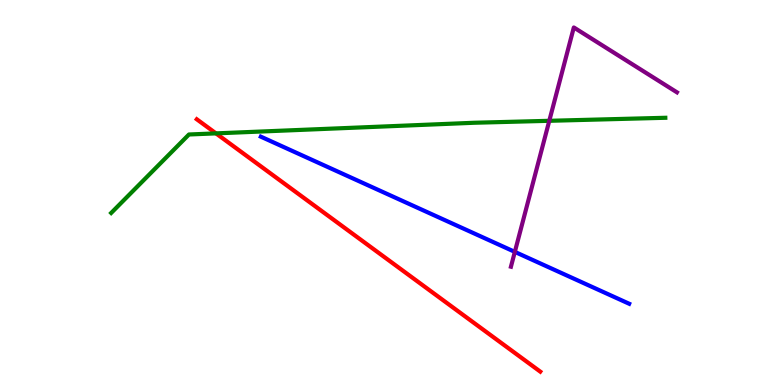[{'lines': ['blue', 'red'], 'intersections': []}, {'lines': ['green', 'red'], 'intersections': [{'x': 2.79, 'y': 6.54}]}, {'lines': ['purple', 'red'], 'intersections': []}, {'lines': ['blue', 'green'], 'intersections': []}, {'lines': ['blue', 'purple'], 'intersections': [{'x': 6.64, 'y': 3.46}]}, {'lines': ['green', 'purple'], 'intersections': [{'x': 7.09, 'y': 6.86}]}]